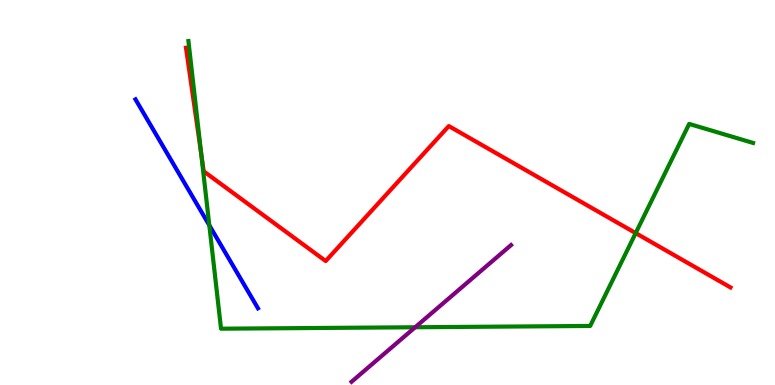[{'lines': ['blue', 'red'], 'intersections': []}, {'lines': ['green', 'red'], 'intersections': [{'x': 2.6, 'y': 6.01}, {'x': 8.2, 'y': 3.95}]}, {'lines': ['purple', 'red'], 'intersections': []}, {'lines': ['blue', 'green'], 'intersections': [{'x': 2.7, 'y': 4.15}]}, {'lines': ['blue', 'purple'], 'intersections': []}, {'lines': ['green', 'purple'], 'intersections': [{'x': 5.36, 'y': 1.5}]}]